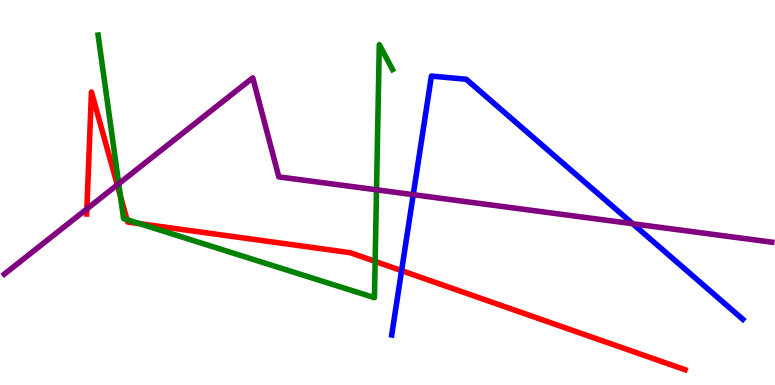[{'lines': ['blue', 'red'], 'intersections': [{'x': 5.18, 'y': 2.97}]}, {'lines': ['green', 'red'], 'intersections': [{'x': 1.55, 'y': 4.9}, {'x': 1.64, 'y': 4.29}, {'x': 1.8, 'y': 4.19}, {'x': 4.84, 'y': 3.21}]}, {'lines': ['purple', 'red'], 'intersections': [{'x': 1.12, 'y': 4.57}, {'x': 1.51, 'y': 5.2}]}, {'lines': ['blue', 'green'], 'intersections': []}, {'lines': ['blue', 'purple'], 'intersections': [{'x': 5.33, 'y': 4.94}, {'x': 8.16, 'y': 4.19}]}, {'lines': ['green', 'purple'], 'intersections': [{'x': 1.53, 'y': 5.23}, {'x': 4.86, 'y': 5.07}]}]